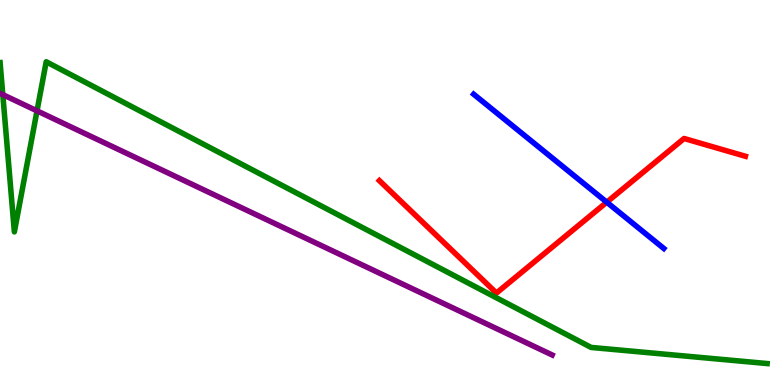[{'lines': ['blue', 'red'], 'intersections': [{'x': 7.83, 'y': 4.75}]}, {'lines': ['green', 'red'], 'intersections': []}, {'lines': ['purple', 'red'], 'intersections': []}, {'lines': ['blue', 'green'], 'intersections': []}, {'lines': ['blue', 'purple'], 'intersections': []}, {'lines': ['green', 'purple'], 'intersections': [{'x': 0.036, 'y': 7.54}, {'x': 0.478, 'y': 7.12}]}]